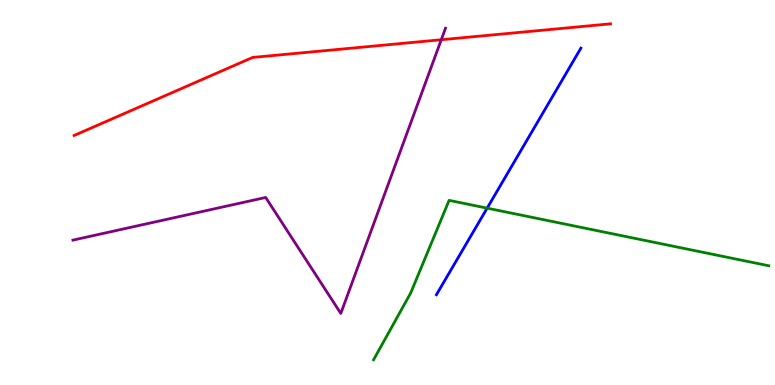[{'lines': ['blue', 'red'], 'intersections': []}, {'lines': ['green', 'red'], 'intersections': []}, {'lines': ['purple', 'red'], 'intersections': [{'x': 5.69, 'y': 8.97}]}, {'lines': ['blue', 'green'], 'intersections': [{'x': 6.29, 'y': 4.59}]}, {'lines': ['blue', 'purple'], 'intersections': []}, {'lines': ['green', 'purple'], 'intersections': []}]